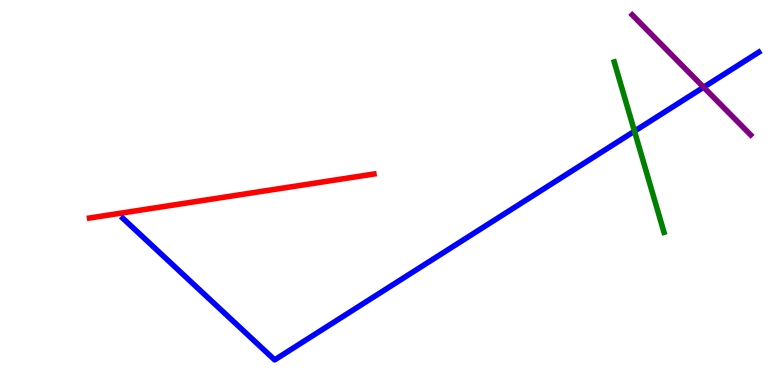[{'lines': ['blue', 'red'], 'intersections': []}, {'lines': ['green', 'red'], 'intersections': []}, {'lines': ['purple', 'red'], 'intersections': []}, {'lines': ['blue', 'green'], 'intersections': [{'x': 8.19, 'y': 6.59}]}, {'lines': ['blue', 'purple'], 'intersections': [{'x': 9.08, 'y': 7.73}]}, {'lines': ['green', 'purple'], 'intersections': []}]